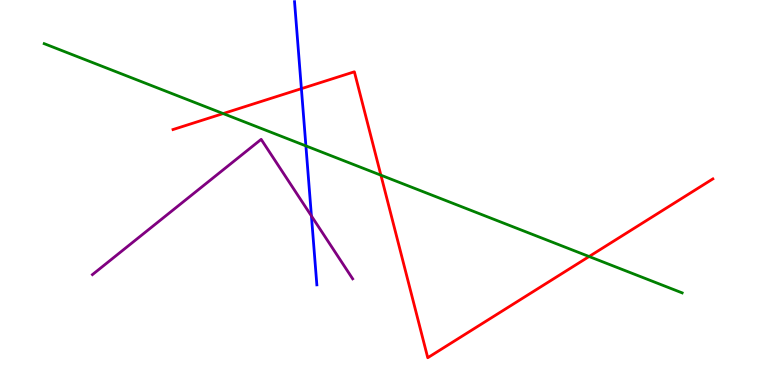[{'lines': ['blue', 'red'], 'intersections': [{'x': 3.89, 'y': 7.7}]}, {'lines': ['green', 'red'], 'intersections': [{'x': 2.88, 'y': 7.05}, {'x': 4.91, 'y': 5.45}, {'x': 7.6, 'y': 3.34}]}, {'lines': ['purple', 'red'], 'intersections': []}, {'lines': ['blue', 'green'], 'intersections': [{'x': 3.95, 'y': 6.21}]}, {'lines': ['blue', 'purple'], 'intersections': [{'x': 4.02, 'y': 4.39}]}, {'lines': ['green', 'purple'], 'intersections': []}]